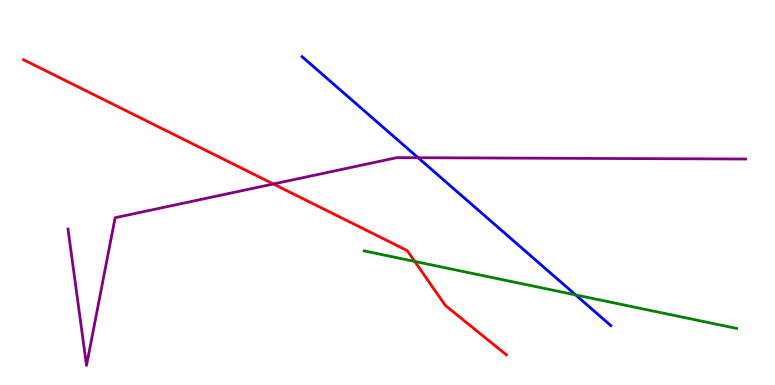[{'lines': ['blue', 'red'], 'intersections': []}, {'lines': ['green', 'red'], 'intersections': [{'x': 5.35, 'y': 3.21}]}, {'lines': ['purple', 'red'], 'intersections': [{'x': 3.53, 'y': 5.22}]}, {'lines': ['blue', 'green'], 'intersections': [{'x': 7.43, 'y': 2.34}]}, {'lines': ['blue', 'purple'], 'intersections': [{'x': 5.39, 'y': 5.9}]}, {'lines': ['green', 'purple'], 'intersections': []}]